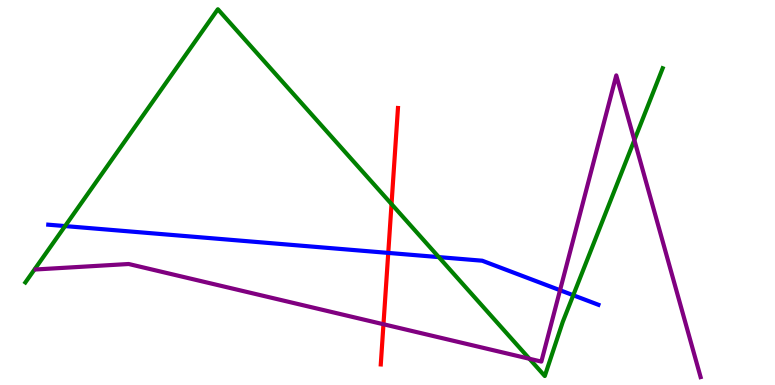[{'lines': ['blue', 'red'], 'intersections': [{'x': 5.01, 'y': 3.43}]}, {'lines': ['green', 'red'], 'intersections': [{'x': 5.05, 'y': 4.7}]}, {'lines': ['purple', 'red'], 'intersections': [{'x': 4.95, 'y': 1.58}]}, {'lines': ['blue', 'green'], 'intersections': [{'x': 0.84, 'y': 4.13}, {'x': 5.66, 'y': 3.32}, {'x': 7.4, 'y': 2.33}]}, {'lines': ['blue', 'purple'], 'intersections': [{'x': 7.23, 'y': 2.46}]}, {'lines': ['green', 'purple'], 'intersections': [{'x': 6.83, 'y': 0.682}, {'x': 8.19, 'y': 6.36}]}]